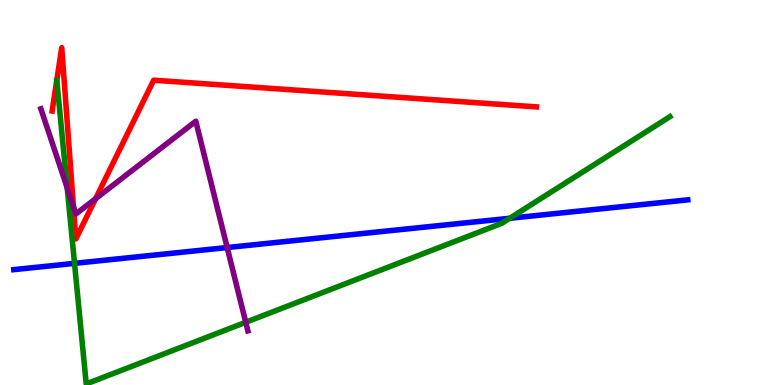[{'lines': ['blue', 'red'], 'intersections': []}, {'lines': ['green', 'red'], 'intersections': []}, {'lines': ['purple', 'red'], 'intersections': [{'x': 0.948, 'y': 4.63}, {'x': 1.23, 'y': 4.84}]}, {'lines': ['blue', 'green'], 'intersections': [{'x': 0.962, 'y': 3.16}, {'x': 6.58, 'y': 4.33}]}, {'lines': ['blue', 'purple'], 'intersections': [{'x': 2.93, 'y': 3.57}]}, {'lines': ['green', 'purple'], 'intersections': [{'x': 0.867, 'y': 5.12}, {'x': 3.17, 'y': 1.63}]}]